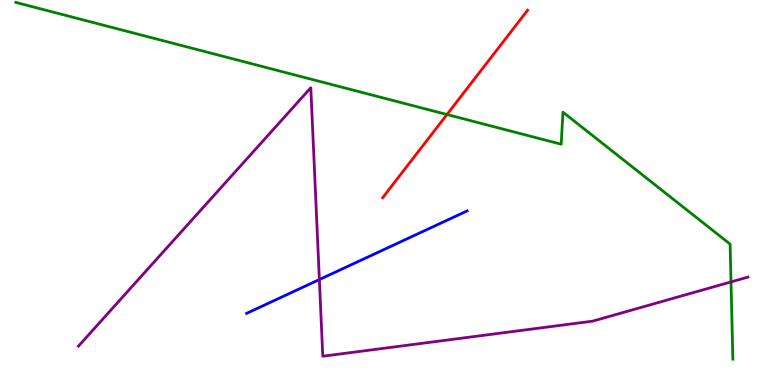[{'lines': ['blue', 'red'], 'intersections': []}, {'lines': ['green', 'red'], 'intersections': [{'x': 5.77, 'y': 7.03}]}, {'lines': ['purple', 'red'], 'intersections': []}, {'lines': ['blue', 'green'], 'intersections': []}, {'lines': ['blue', 'purple'], 'intersections': [{'x': 4.12, 'y': 2.74}]}, {'lines': ['green', 'purple'], 'intersections': [{'x': 9.43, 'y': 2.68}]}]